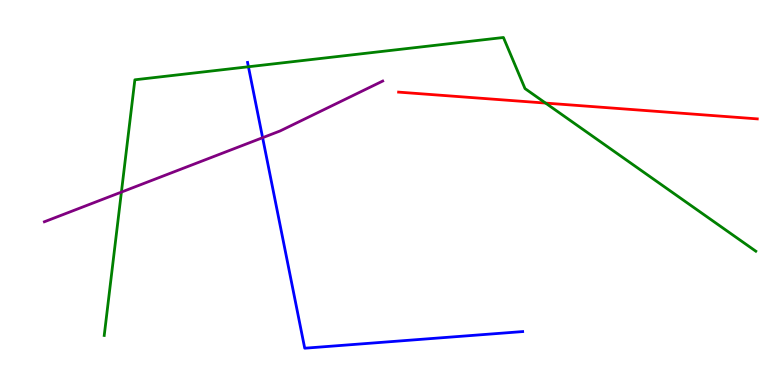[{'lines': ['blue', 'red'], 'intersections': []}, {'lines': ['green', 'red'], 'intersections': [{'x': 7.04, 'y': 7.32}]}, {'lines': ['purple', 'red'], 'intersections': []}, {'lines': ['blue', 'green'], 'intersections': [{'x': 3.21, 'y': 8.27}]}, {'lines': ['blue', 'purple'], 'intersections': [{'x': 3.39, 'y': 6.42}]}, {'lines': ['green', 'purple'], 'intersections': [{'x': 1.57, 'y': 5.01}]}]